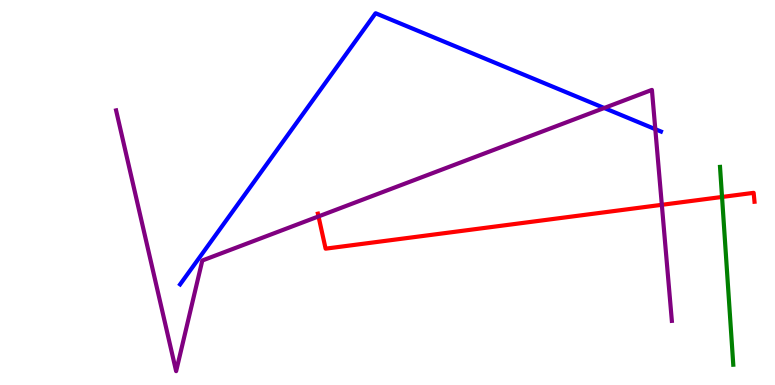[{'lines': ['blue', 'red'], 'intersections': []}, {'lines': ['green', 'red'], 'intersections': [{'x': 9.32, 'y': 4.88}]}, {'lines': ['purple', 'red'], 'intersections': [{'x': 4.11, 'y': 4.38}, {'x': 8.54, 'y': 4.68}]}, {'lines': ['blue', 'green'], 'intersections': []}, {'lines': ['blue', 'purple'], 'intersections': [{'x': 7.8, 'y': 7.19}, {'x': 8.46, 'y': 6.64}]}, {'lines': ['green', 'purple'], 'intersections': []}]